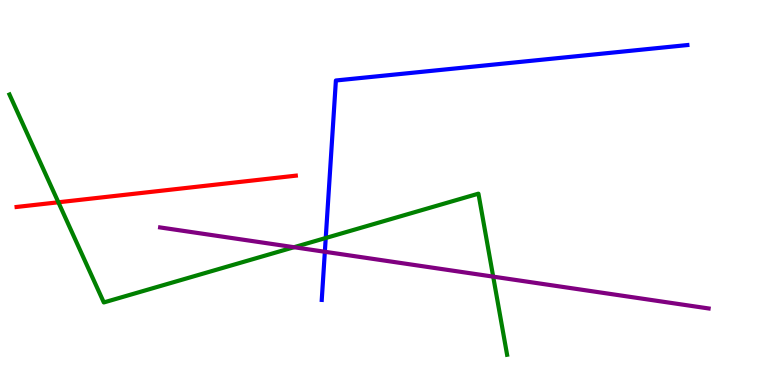[{'lines': ['blue', 'red'], 'intersections': []}, {'lines': ['green', 'red'], 'intersections': [{'x': 0.753, 'y': 4.75}]}, {'lines': ['purple', 'red'], 'intersections': []}, {'lines': ['blue', 'green'], 'intersections': [{'x': 4.2, 'y': 3.82}]}, {'lines': ['blue', 'purple'], 'intersections': [{'x': 4.19, 'y': 3.46}]}, {'lines': ['green', 'purple'], 'intersections': [{'x': 3.79, 'y': 3.58}, {'x': 6.36, 'y': 2.81}]}]